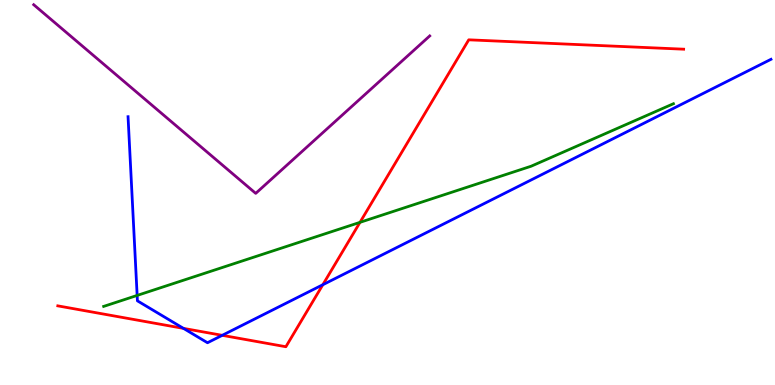[{'lines': ['blue', 'red'], 'intersections': [{'x': 2.37, 'y': 1.47}, {'x': 2.87, 'y': 1.29}, {'x': 4.17, 'y': 2.6}]}, {'lines': ['green', 'red'], 'intersections': [{'x': 4.65, 'y': 4.22}]}, {'lines': ['purple', 'red'], 'intersections': []}, {'lines': ['blue', 'green'], 'intersections': [{'x': 1.77, 'y': 2.33}]}, {'lines': ['blue', 'purple'], 'intersections': []}, {'lines': ['green', 'purple'], 'intersections': []}]